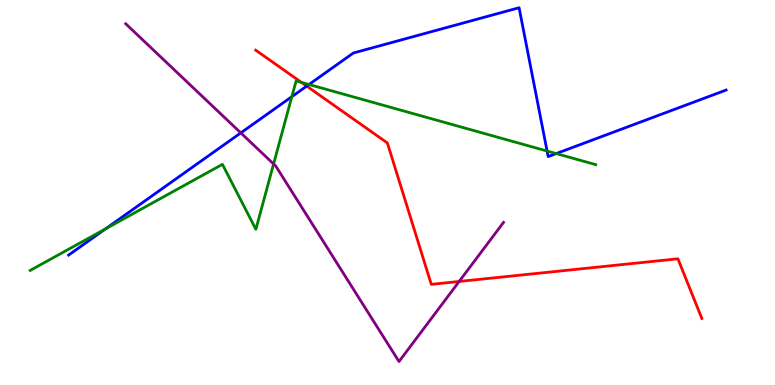[{'lines': ['blue', 'red'], 'intersections': [{'x': 3.96, 'y': 7.76}]}, {'lines': ['green', 'red'], 'intersections': [{'x': 3.89, 'y': 7.86}]}, {'lines': ['purple', 'red'], 'intersections': [{'x': 5.92, 'y': 2.69}]}, {'lines': ['blue', 'green'], 'intersections': [{'x': 1.36, 'y': 4.06}, {'x': 3.77, 'y': 7.49}, {'x': 3.99, 'y': 7.81}, {'x': 7.06, 'y': 6.08}, {'x': 7.18, 'y': 6.01}]}, {'lines': ['blue', 'purple'], 'intersections': [{'x': 3.11, 'y': 6.55}]}, {'lines': ['green', 'purple'], 'intersections': [{'x': 3.53, 'y': 5.74}]}]